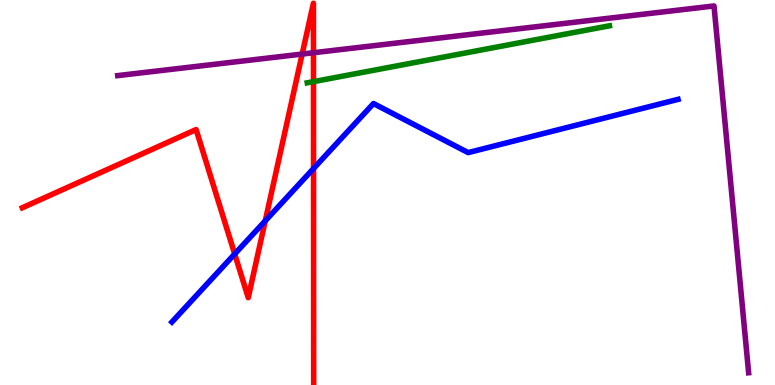[{'lines': ['blue', 'red'], 'intersections': [{'x': 3.03, 'y': 3.4}, {'x': 3.42, 'y': 4.26}, {'x': 4.05, 'y': 5.62}]}, {'lines': ['green', 'red'], 'intersections': [{'x': 4.04, 'y': 7.88}]}, {'lines': ['purple', 'red'], 'intersections': [{'x': 3.9, 'y': 8.6}, {'x': 4.04, 'y': 8.63}]}, {'lines': ['blue', 'green'], 'intersections': []}, {'lines': ['blue', 'purple'], 'intersections': []}, {'lines': ['green', 'purple'], 'intersections': []}]